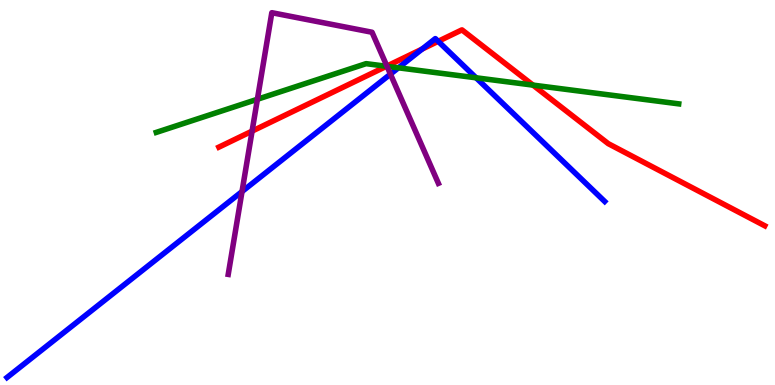[{'lines': ['blue', 'red'], 'intersections': [{'x': 5.45, 'y': 8.72}, {'x': 5.65, 'y': 8.93}]}, {'lines': ['green', 'red'], 'intersections': [{'x': 4.99, 'y': 8.28}, {'x': 6.88, 'y': 7.79}]}, {'lines': ['purple', 'red'], 'intersections': [{'x': 3.25, 'y': 6.59}, {'x': 4.99, 'y': 8.28}]}, {'lines': ['blue', 'green'], 'intersections': [{'x': 5.14, 'y': 8.24}, {'x': 6.14, 'y': 7.98}]}, {'lines': ['blue', 'purple'], 'intersections': [{'x': 3.12, 'y': 5.02}, {'x': 5.04, 'y': 8.07}]}, {'lines': ['green', 'purple'], 'intersections': [{'x': 3.32, 'y': 7.42}, {'x': 4.99, 'y': 8.28}]}]